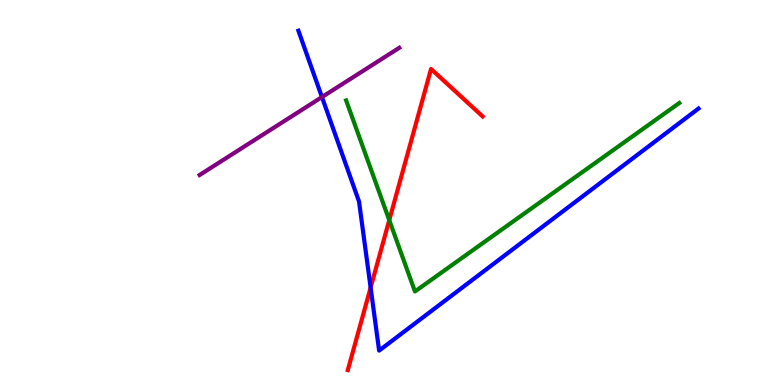[{'lines': ['blue', 'red'], 'intersections': [{'x': 4.78, 'y': 2.53}]}, {'lines': ['green', 'red'], 'intersections': [{'x': 5.02, 'y': 4.28}]}, {'lines': ['purple', 'red'], 'intersections': []}, {'lines': ['blue', 'green'], 'intersections': []}, {'lines': ['blue', 'purple'], 'intersections': [{'x': 4.15, 'y': 7.48}]}, {'lines': ['green', 'purple'], 'intersections': []}]